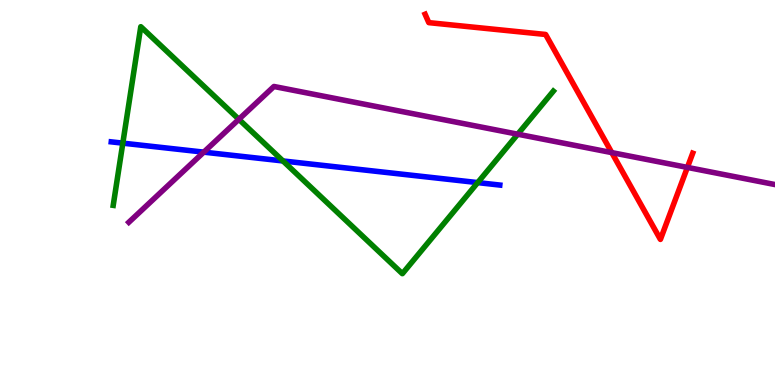[{'lines': ['blue', 'red'], 'intersections': []}, {'lines': ['green', 'red'], 'intersections': []}, {'lines': ['purple', 'red'], 'intersections': [{'x': 7.89, 'y': 6.04}, {'x': 8.87, 'y': 5.65}]}, {'lines': ['blue', 'green'], 'intersections': [{'x': 1.58, 'y': 6.28}, {'x': 3.65, 'y': 5.82}, {'x': 6.16, 'y': 5.26}]}, {'lines': ['blue', 'purple'], 'intersections': [{'x': 2.63, 'y': 6.05}]}, {'lines': ['green', 'purple'], 'intersections': [{'x': 3.08, 'y': 6.9}, {'x': 6.68, 'y': 6.51}]}]